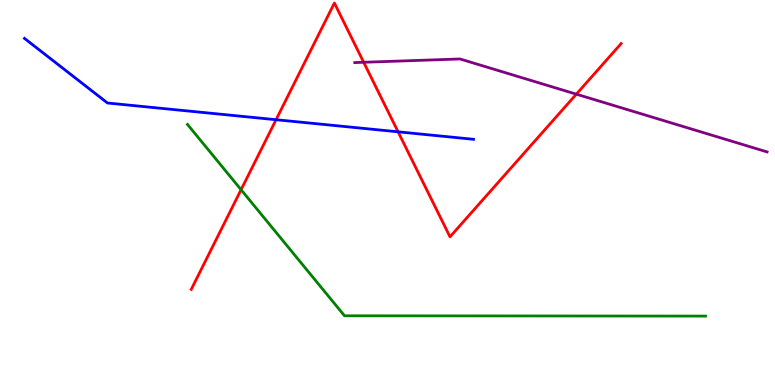[{'lines': ['blue', 'red'], 'intersections': [{'x': 3.56, 'y': 6.89}, {'x': 5.14, 'y': 6.58}]}, {'lines': ['green', 'red'], 'intersections': [{'x': 3.11, 'y': 5.07}]}, {'lines': ['purple', 'red'], 'intersections': [{'x': 4.69, 'y': 8.38}, {'x': 7.44, 'y': 7.55}]}, {'lines': ['blue', 'green'], 'intersections': []}, {'lines': ['blue', 'purple'], 'intersections': []}, {'lines': ['green', 'purple'], 'intersections': []}]